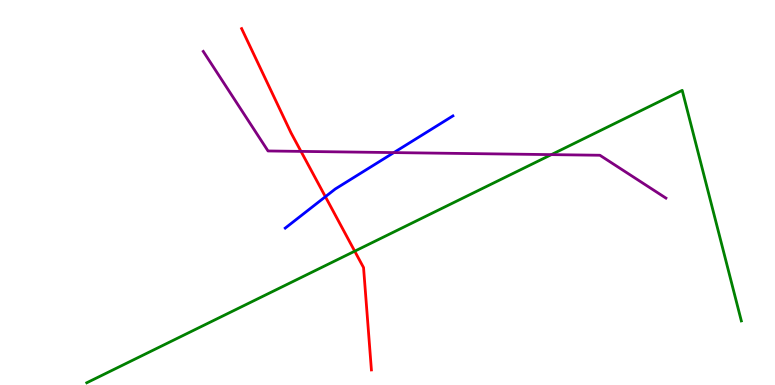[{'lines': ['blue', 'red'], 'intersections': [{'x': 4.2, 'y': 4.89}]}, {'lines': ['green', 'red'], 'intersections': [{'x': 4.58, 'y': 3.48}]}, {'lines': ['purple', 'red'], 'intersections': [{'x': 3.88, 'y': 6.07}]}, {'lines': ['blue', 'green'], 'intersections': []}, {'lines': ['blue', 'purple'], 'intersections': [{'x': 5.08, 'y': 6.04}]}, {'lines': ['green', 'purple'], 'intersections': [{'x': 7.11, 'y': 5.98}]}]